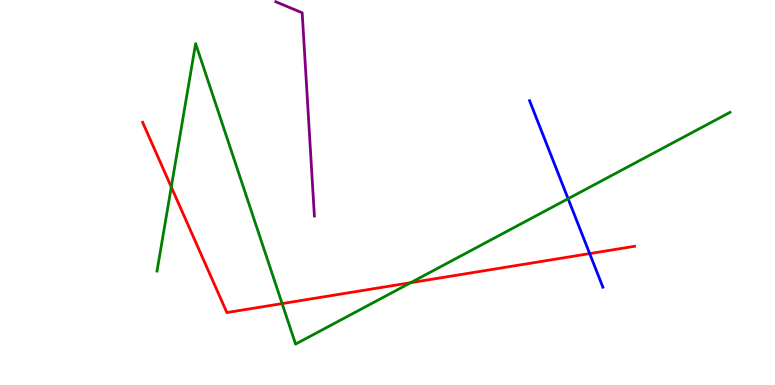[{'lines': ['blue', 'red'], 'intersections': [{'x': 7.61, 'y': 3.41}]}, {'lines': ['green', 'red'], 'intersections': [{'x': 2.21, 'y': 5.14}, {'x': 3.64, 'y': 2.11}, {'x': 5.3, 'y': 2.66}]}, {'lines': ['purple', 'red'], 'intersections': []}, {'lines': ['blue', 'green'], 'intersections': [{'x': 7.33, 'y': 4.84}]}, {'lines': ['blue', 'purple'], 'intersections': []}, {'lines': ['green', 'purple'], 'intersections': []}]